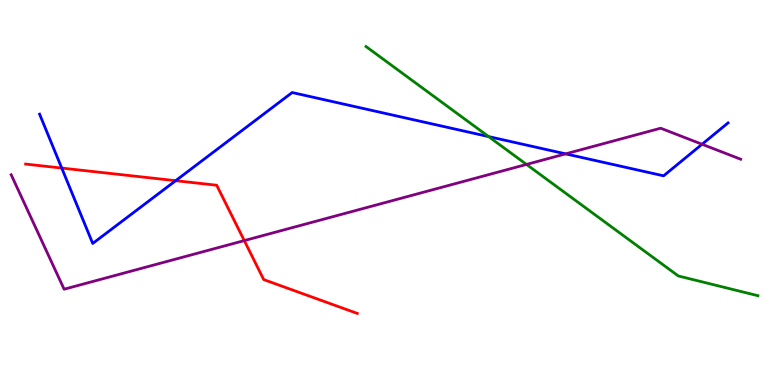[{'lines': ['blue', 'red'], 'intersections': [{'x': 0.797, 'y': 5.63}, {'x': 2.27, 'y': 5.31}]}, {'lines': ['green', 'red'], 'intersections': []}, {'lines': ['purple', 'red'], 'intersections': [{'x': 3.15, 'y': 3.75}]}, {'lines': ['blue', 'green'], 'intersections': [{'x': 6.3, 'y': 6.45}]}, {'lines': ['blue', 'purple'], 'intersections': [{'x': 7.3, 'y': 6.0}, {'x': 9.06, 'y': 6.25}]}, {'lines': ['green', 'purple'], 'intersections': [{'x': 6.79, 'y': 5.73}]}]